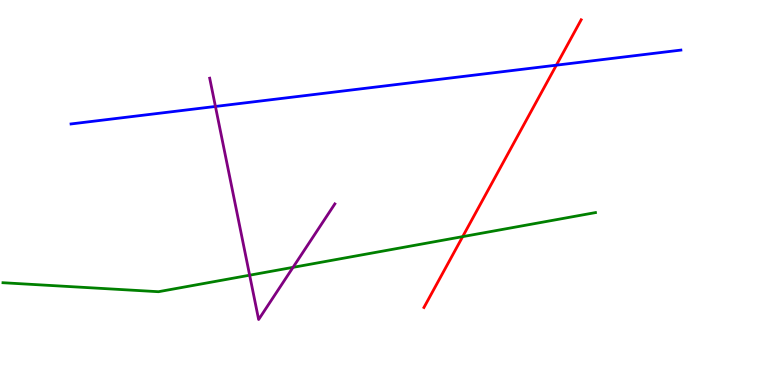[{'lines': ['blue', 'red'], 'intersections': [{'x': 7.18, 'y': 8.31}]}, {'lines': ['green', 'red'], 'intersections': [{'x': 5.97, 'y': 3.85}]}, {'lines': ['purple', 'red'], 'intersections': []}, {'lines': ['blue', 'green'], 'intersections': []}, {'lines': ['blue', 'purple'], 'intersections': [{'x': 2.78, 'y': 7.23}]}, {'lines': ['green', 'purple'], 'intersections': [{'x': 3.22, 'y': 2.85}, {'x': 3.78, 'y': 3.06}]}]